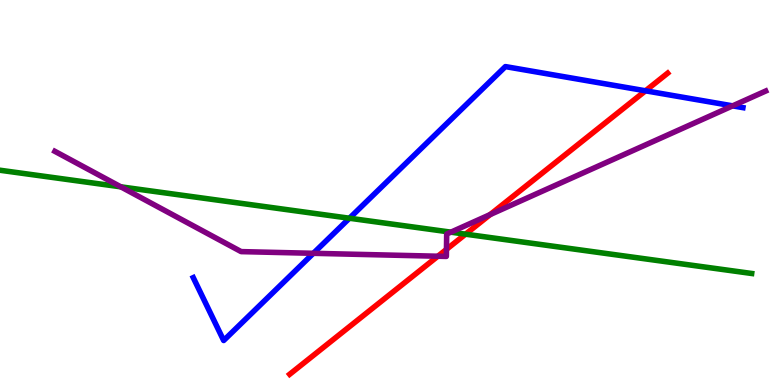[{'lines': ['blue', 'red'], 'intersections': [{'x': 8.33, 'y': 7.64}]}, {'lines': ['green', 'red'], 'intersections': [{'x': 6.01, 'y': 3.92}]}, {'lines': ['purple', 'red'], 'intersections': [{'x': 5.65, 'y': 3.34}, {'x': 5.76, 'y': 3.52}, {'x': 6.32, 'y': 4.43}]}, {'lines': ['blue', 'green'], 'intersections': [{'x': 4.51, 'y': 4.33}]}, {'lines': ['blue', 'purple'], 'intersections': [{'x': 4.04, 'y': 3.42}, {'x': 9.45, 'y': 7.25}]}, {'lines': ['green', 'purple'], 'intersections': [{'x': 1.56, 'y': 5.15}, {'x': 5.82, 'y': 3.97}]}]